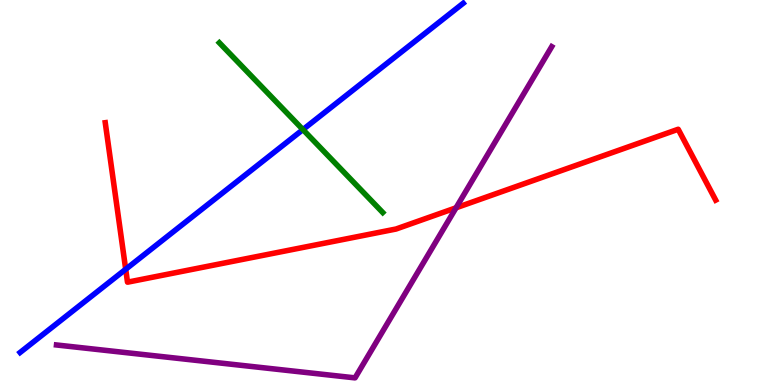[{'lines': ['blue', 'red'], 'intersections': [{'x': 1.62, 'y': 3.01}]}, {'lines': ['green', 'red'], 'intersections': []}, {'lines': ['purple', 'red'], 'intersections': [{'x': 5.88, 'y': 4.6}]}, {'lines': ['blue', 'green'], 'intersections': [{'x': 3.91, 'y': 6.63}]}, {'lines': ['blue', 'purple'], 'intersections': []}, {'lines': ['green', 'purple'], 'intersections': []}]